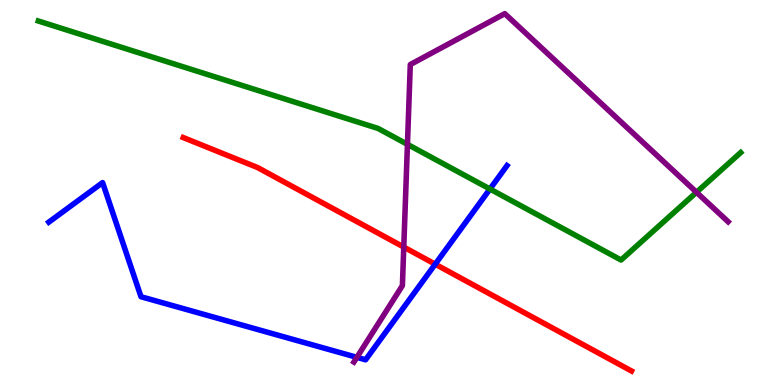[{'lines': ['blue', 'red'], 'intersections': [{'x': 5.62, 'y': 3.14}]}, {'lines': ['green', 'red'], 'intersections': []}, {'lines': ['purple', 'red'], 'intersections': [{'x': 5.21, 'y': 3.58}]}, {'lines': ['blue', 'green'], 'intersections': [{'x': 6.32, 'y': 5.09}]}, {'lines': ['blue', 'purple'], 'intersections': [{'x': 4.6, 'y': 0.718}]}, {'lines': ['green', 'purple'], 'intersections': [{'x': 5.26, 'y': 6.25}, {'x': 8.99, 'y': 5.01}]}]